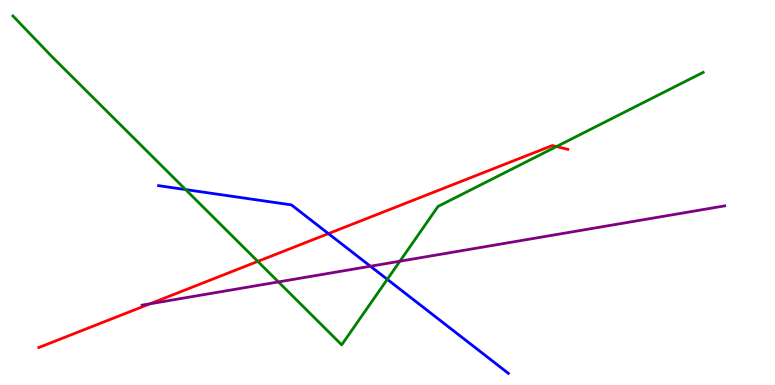[{'lines': ['blue', 'red'], 'intersections': [{'x': 4.24, 'y': 3.93}]}, {'lines': ['green', 'red'], 'intersections': [{'x': 3.33, 'y': 3.21}, {'x': 7.18, 'y': 6.19}]}, {'lines': ['purple', 'red'], 'intersections': [{'x': 1.93, 'y': 2.11}]}, {'lines': ['blue', 'green'], 'intersections': [{'x': 2.39, 'y': 5.08}, {'x': 5.0, 'y': 2.74}]}, {'lines': ['blue', 'purple'], 'intersections': [{'x': 4.78, 'y': 3.08}]}, {'lines': ['green', 'purple'], 'intersections': [{'x': 3.59, 'y': 2.68}, {'x': 5.16, 'y': 3.22}]}]